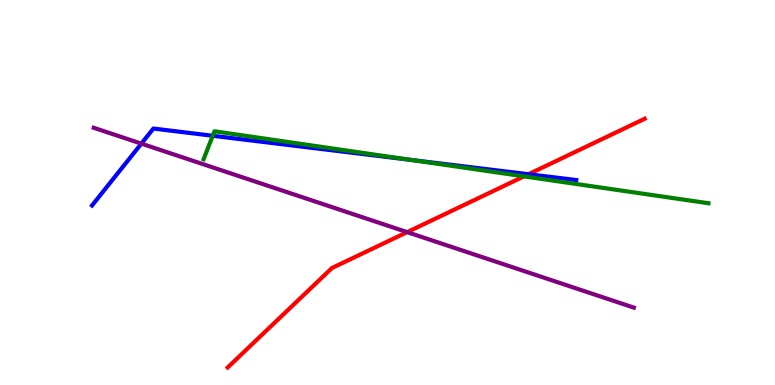[{'lines': ['blue', 'red'], 'intersections': [{'x': 6.82, 'y': 5.47}]}, {'lines': ['green', 'red'], 'intersections': [{'x': 6.76, 'y': 5.42}]}, {'lines': ['purple', 'red'], 'intersections': [{'x': 5.25, 'y': 3.97}]}, {'lines': ['blue', 'green'], 'intersections': [{'x': 2.74, 'y': 6.47}, {'x': 5.31, 'y': 5.85}]}, {'lines': ['blue', 'purple'], 'intersections': [{'x': 1.82, 'y': 6.27}]}, {'lines': ['green', 'purple'], 'intersections': []}]